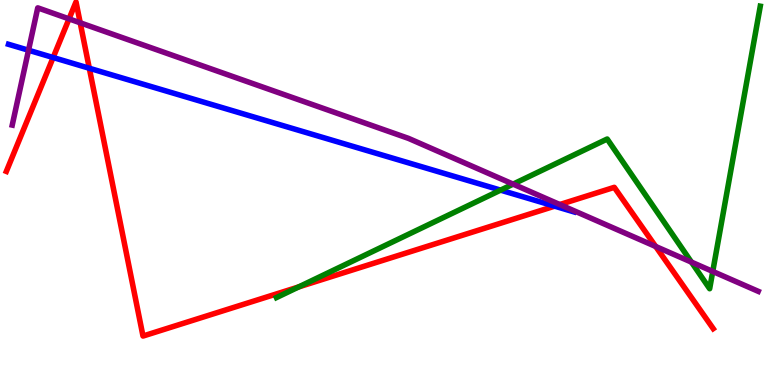[{'lines': ['blue', 'red'], 'intersections': [{'x': 0.686, 'y': 8.51}, {'x': 1.15, 'y': 8.23}, {'x': 7.16, 'y': 4.65}]}, {'lines': ['green', 'red'], 'intersections': [{'x': 3.85, 'y': 2.55}]}, {'lines': ['purple', 'red'], 'intersections': [{'x': 0.891, 'y': 9.51}, {'x': 1.03, 'y': 9.41}, {'x': 7.22, 'y': 4.69}, {'x': 8.46, 'y': 3.6}]}, {'lines': ['blue', 'green'], 'intersections': [{'x': 6.46, 'y': 5.06}]}, {'lines': ['blue', 'purple'], 'intersections': [{'x': 0.368, 'y': 8.7}]}, {'lines': ['green', 'purple'], 'intersections': [{'x': 6.62, 'y': 5.22}, {'x': 8.92, 'y': 3.19}, {'x': 9.2, 'y': 2.95}]}]